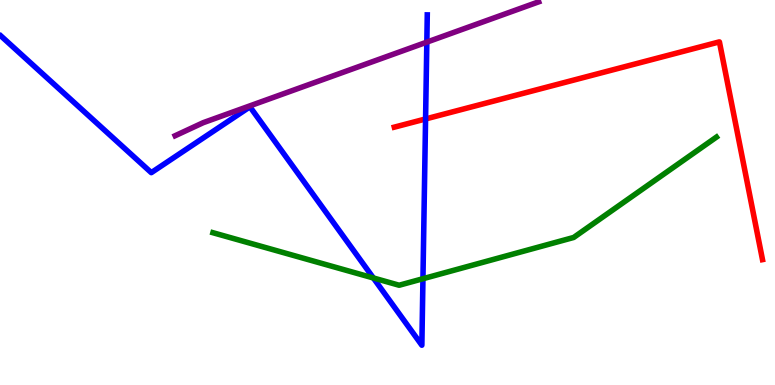[{'lines': ['blue', 'red'], 'intersections': [{'x': 5.49, 'y': 6.91}]}, {'lines': ['green', 'red'], 'intersections': []}, {'lines': ['purple', 'red'], 'intersections': []}, {'lines': ['blue', 'green'], 'intersections': [{'x': 4.82, 'y': 2.78}, {'x': 5.46, 'y': 2.76}]}, {'lines': ['blue', 'purple'], 'intersections': [{'x': 5.51, 'y': 8.91}]}, {'lines': ['green', 'purple'], 'intersections': []}]